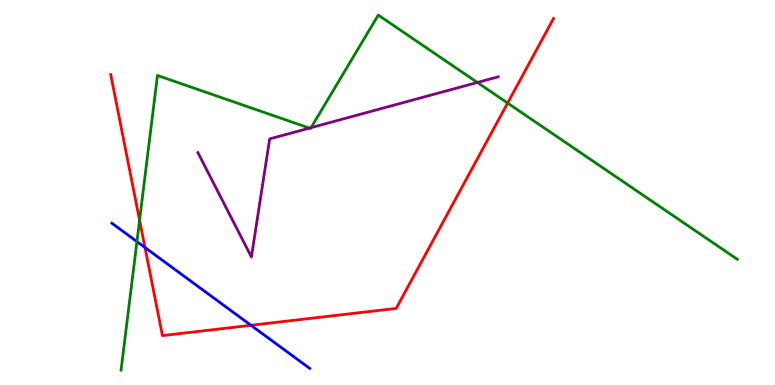[{'lines': ['blue', 'red'], 'intersections': [{'x': 1.87, 'y': 3.57}, {'x': 3.24, 'y': 1.55}]}, {'lines': ['green', 'red'], 'intersections': [{'x': 1.8, 'y': 4.28}, {'x': 6.55, 'y': 7.32}]}, {'lines': ['purple', 'red'], 'intersections': []}, {'lines': ['blue', 'green'], 'intersections': [{'x': 1.77, 'y': 3.73}]}, {'lines': ['blue', 'purple'], 'intersections': []}, {'lines': ['green', 'purple'], 'intersections': [{'x': 3.99, 'y': 6.67}, {'x': 4.01, 'y': 6.68}, {'x': 6.16, 'y': 7.86}]}]